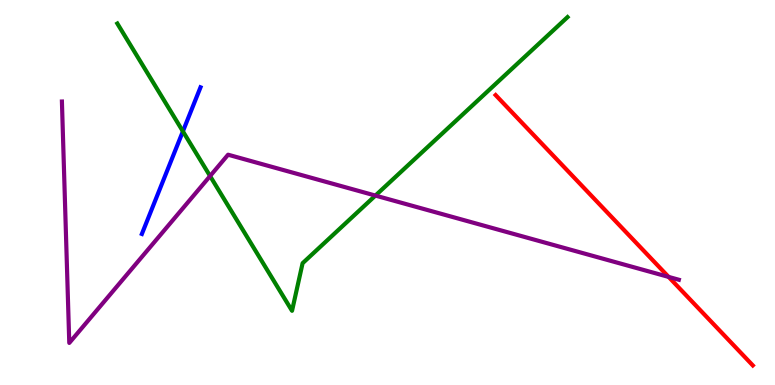[{'lines': ['blue', 'red'], 'intersections': []}, {'lines': ['green', 'red'], 'intersections': []}, {'lines': ['purple', 'red'], 'intersections': [{'x': 8.63, 'y': 2.81}]}, {'lines': ['blue', 'green'], 'intersections': [{'x': 2.36, 'y': 6.59}]}, {'lines': ['blue', 'purple'], 'intersections': []}, {'lines': ['green', 'purple'], 'intersections': [{'x': 2.71, 'y': 5.43}, {'x': 4.84, 'y': 4.92}]}]